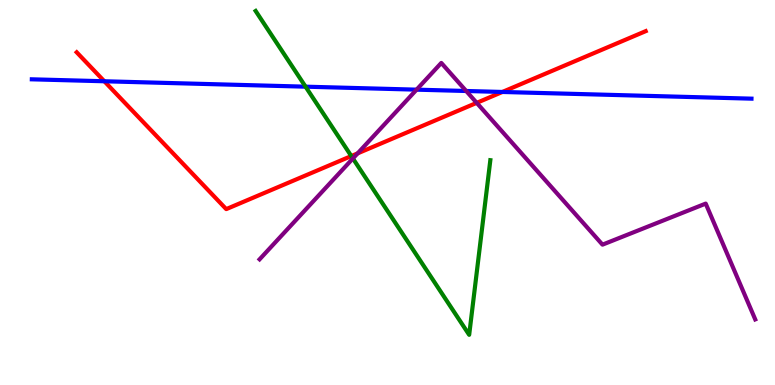[{'lines': ['blue', 'red'], 'intersections': [{'x': 1.35, 'y': 7.89}, {'x': 6.48, 'y': 7.61}]}, {'lines': ['green', 'red'], 'intersections': [{'x': 4.53, 'y': 5.95}]}, {'lines': ['purple', 'red'], 'intersections': [{'x': 4.61, 'y': 6.02}, {'x': 6.15, 'y': 7.33}]}, {'lines': ['blue', 'green'], 'intersections': [{'x': 3.94, 'y': 7.75}]}, {'lines': ['blue', 'purple'], 'intersections': [{'x': 5.38, 'y': 7.67}, {'x': 6.02, 'y': 7.64}]}, {'lines': ['green', 'purple'], 'intersections': [{'x': 4.55, 'y': 5.88}]}]